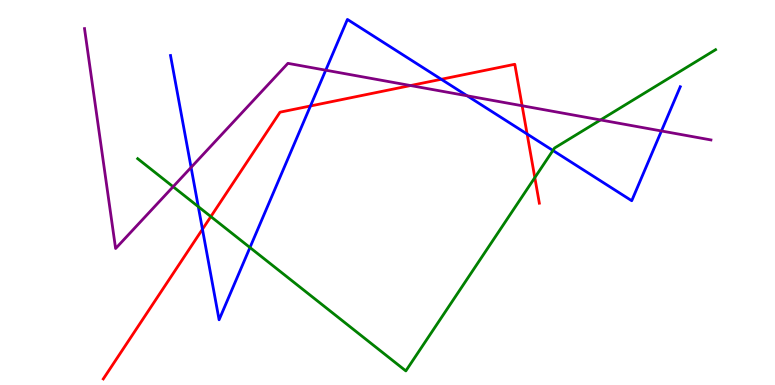[{'lines': ['blue', 'red'], 'intersections': [{'x': 2.61, 'y': 4.05}, {'x': 4.01, 'y': 7.25}, {'x': 5.69, 'y': 7.94}, {'x': 6.8, 'y': 6.52}]}, {'lines': ['green', 'red'], 'intersections': [{'x': 2.72, 'y': 4.37}, {'x': 6.9, 'y': 5.39}]}, {'lines': ['purple', 'red'], 'intersections': [{'x': 5.3, 'y': 7.78}, {'x': 6.74, 'y': 7.25}]}, {'lines': ['blue', 'green'], 'intersections': [{'x': 2.56, 'y': 4.63}, {'x': 3.23, 'y': 3.57}, {'x': 7.13, 'y': 6.09}]}, {'lines': ['blue', 'purple'], 'intersections': [{'x': 2.47, 'y': 5.65}, {'x': 4.2, 'y': 8.18}, {'x': 6.03, 'y': 7.51}, {'x': 8.53, 'y': 6.6}]}, {'lines': ['green', 'purple'], 'intersections': [{'x': 2.23, 'y': 5.15}, {'x': 7.75, 'y': 6.88}]}]